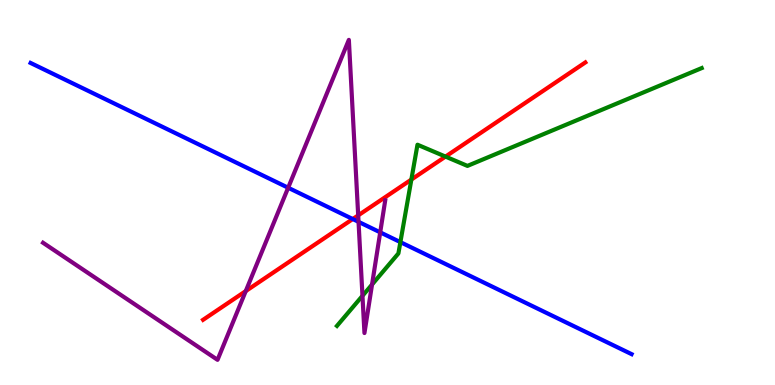[{'lines': ['blue', 'red'], 'intersections': [{'x': 4.55, 'y': 4.31}]}, {'lines': ['green', 'red'], 'intersections': [{'x': 5.31, 'y': 5.34}, {'x': 5.75, 'y': 5.93}]}, {'lines': ['purple', 'red'], 'intersections': [{'x': 3.17, 'y': 2.44}, {'x': 4.62, 'y': 4.41}]}, {'lines': ['blue', 'green'], 'intersections': [{'x': 5.17, 'y': 3.71}]}, {'lines': ['blue', 'purple'], 'intersections': [{'x': 3.72, 'y': 5.12}, {'x': 4.63, 'y': 4.24}, {'x': 4.91, 'y': 3.97}]}, {'lines': ['green', 'purple'], 'intersections': [{'x': 4.68, 'y': 2.32}, {'x': 4.8, 'y': 2.61}]}]